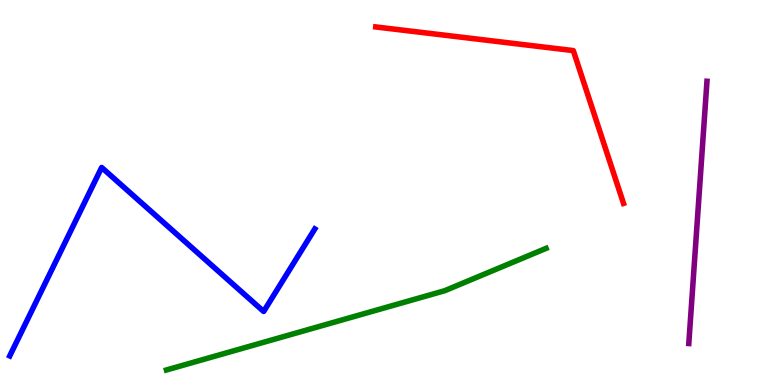[{'lines': ['blue', 'red'], 'intersections': []}, {'lines': ['green', 'red'], 'intersections': []}, {'lines': ['purple', 'red'], 'intersections': []}, {'lines': ['blue', 'green'], 'intersections': []}, {'lines': ['blue', 'purple'], 'intersections': []}, {'lines': ['green', 'purple'], 'intersections': []}]